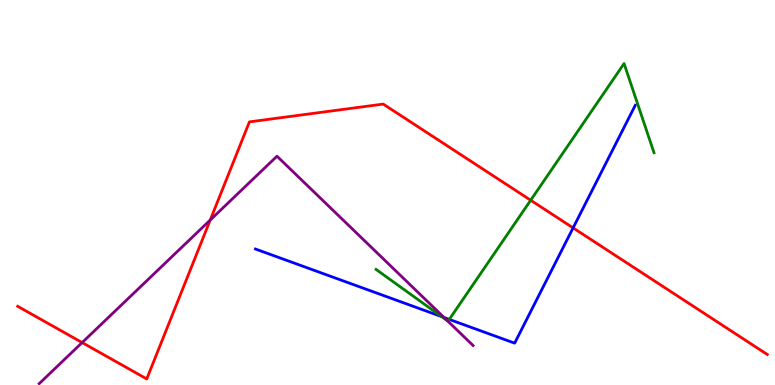[{'lines': ['blue', 'red'], 'intersections': [{'x': 7.39, 'y': 4.08}]}, {'lines': ['green', 'red'], 'intersections': [{'x': 6.85, 'y': 4.8}]}, {'lines': ['purple', 'red'], 'intersections': [{'x': 1.06, 'y': 1.1}, {'x': 2.71, 'y': 4.28}]}, {'lines': ['blue', 'green'], 'intersections': [{'x': 5.7, 'y': 1.77}, {'x': 5.8, 'y': 1.7}]}, {'lines': ['blue', 'purple'], 'intersections': [{'x': 5.73, 'y': 1.75}]}, {'lines': ['green', 'purple'], 'intersections': [{'x': 5.77, 'y': 1.67}]}]